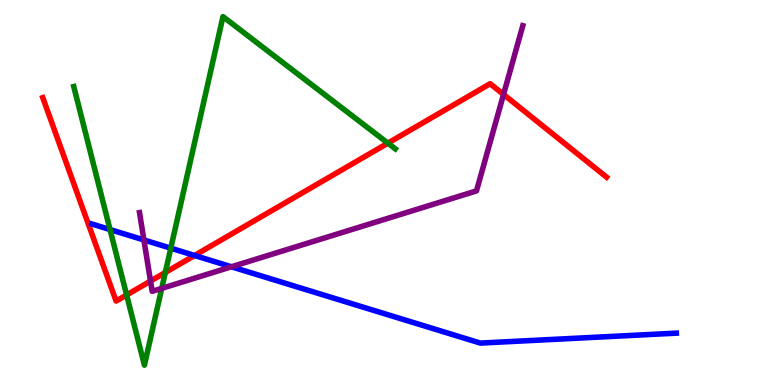[{'lines': ['blue', 'red'], 'intersections': [{'x': 2.51, 'y': 3.36}]}, {'lines': ['green', 'red'], 'intersections': [{'x': 1.63, 'y': 2.34}, {'x': 2.13, 'y': 2.92}, {'x': 5.0, 'y': 6.28}]}, {'lines': ['purple', 'red'], 'intersections': [{'x': 1.94, 'y': 2.7}, {'x': 6.5, 'y': 7.55}]}, {'lines': ['blue', 'green'], 'intersections': [{'x': 1.42, 'y': 4.04}, {'x': 2.2, 'y': 3.55}]}, {'lines': ['blue', 'purple'], 'intersections': [{'x': 1.86, 'y': 3.77}, {'x': 2.99, 'y': 3.07}]}, {'lines': ['green', 'purple'], 'intersections': [{'x': 2.09, 'y': 2.51}]}]